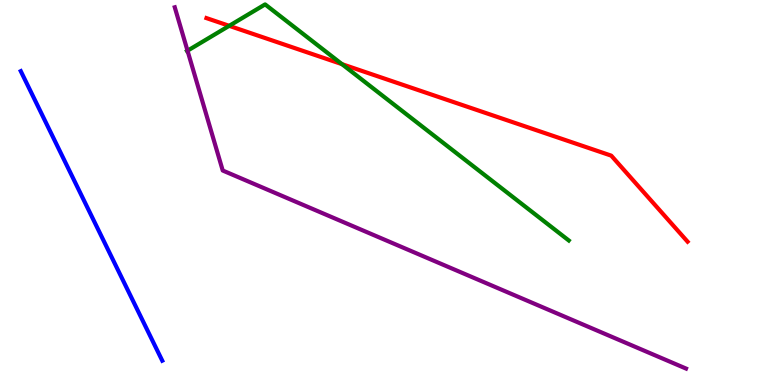[{'lines': ['blue', 'red'], 'intersections': []}, {'lines': ['green', 'red'], 'intersections': [{'x': 2.96, 'y': 9.33}, {'x': 4.41, 'y': 8.33}]}, {'lines': ['purple', 'red'], 'intersections': []}, {'lines': ['blue', 'green'], 'intersections': []}, {'lines': ['blue', 'purple'], 'intersections': []}, {'lines': ['green', 'purple'], 'intersections': [{'x': 2.42, 'y': 8.68}]}]